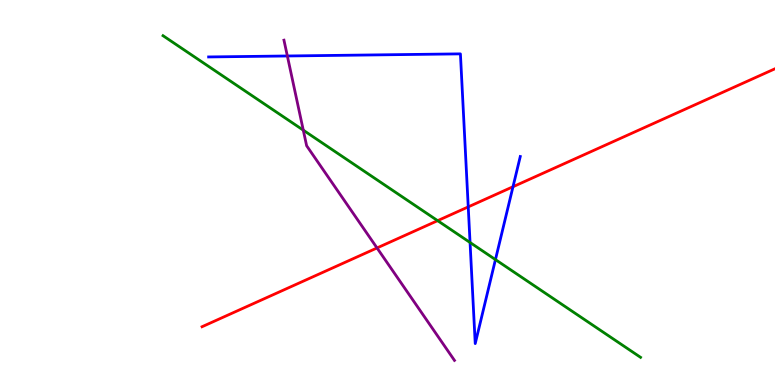[{'lines': ['blue', 'red'], 'intersections': [{'x': 6.04, 'y': 4.63}, {'x': 6.62, 'y': 5.15}]}, {'lines': ['green', 'red'], 'intersections': [{'x': 5.65, 'y': 4.27}]}, {'lines': ['purple', 'red'], 'intersections': [{'x': 4.86, 'y': 3.56}]}, {'lines': ['blue', 'green'], 'intersections': [{'x': 6.07, 'y': 3.7}, {'x': 6.39, 'y': 3.26}]}, {'lines': ['blue', 'purple'], 'intersections': [{'x': 3.71, 'y': 8.55}]}, {'lines': ['green', 'purple'], 'intersections': [{'x': 3.91, 'y': 6.62}]}]